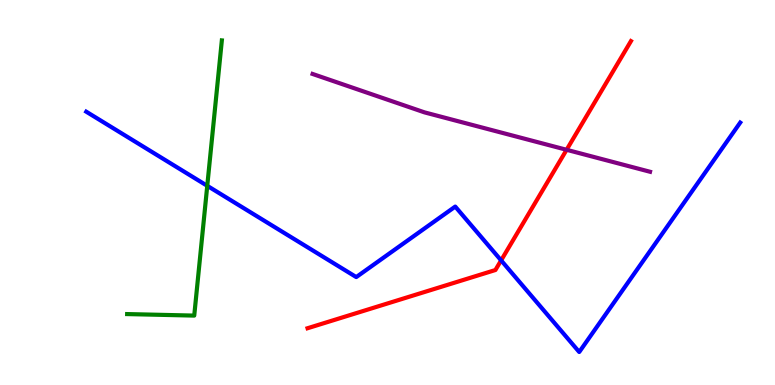[{'lines': ['blue', 'red'], 'intersections': [{'x': 6.47, 'y': 3.24}]}, {'lines': ['green', 'red'], 'intersections': []}, {'lines': ['purple', 'red'], 'intersections': [{'x': 7.31, 'y': 6.11}]}, {'lines': ['blue', 'green'], 'intersections': [{'x': 2.67, 'y': 5.17}]}, {'lines': ['blue', 'purple'], 'intersections': []}, {'lines': ['green', 'purple'], 'intersections': []}]